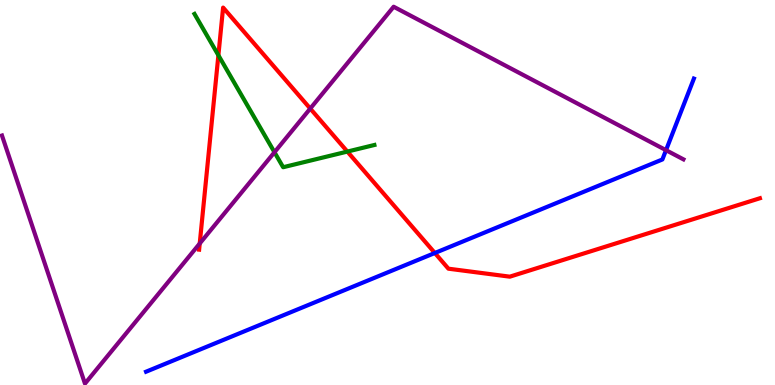[{'lines': ['blue', 'red'], 'intersections': [{'x': 5.61, 'y': 3.43}]}, {'lines': ['green', 'red'], 'intersections': [{'x': 2.82, 'y': 8.56}, {'x': 4.48, 'y': 6.06}]}, {'lines': ['purple', 'red'], 'intersections': [{'x': 2.58, 'y': 3.68}, {'x': 4.0, 'y': 7.18}]}, {'lines': ['blue', 'green'], 'intersections': []}, {'lines': ['blue', 'purple'], 'intersections': [{'x': 8.59, 'y': 6.1}]}, {'lines': ['green', 'purple'], 'intersections': [{'x': 3.54, 'y': 6.05}]}]